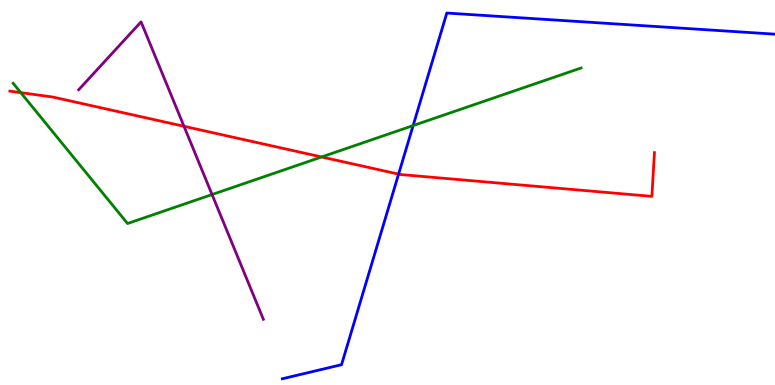[{'lines': ['blue', 'red'], 'intersections': [{'x': 5.14, 'y': 5.48}]}, {'lines': ['green', 'red'], 'intersections': [{'x': 0.268, 'y': 7.59}, {'x': 4.15, 'y': 5.92}]}, {'lines': ['purple', 'red'], 'intersections': [{'x': 2.37, 'y': 6.72}]}, {'lines': ['blue', 'green'], 'intersections': [{'x': 5.33, 'y': 6.74}]}, {'lines': ['blue', 'purple'], 'intersections': []}, {'lines': ['green', 'purple'], 'intersections': [{'x': 2.74, 'y': 4.95}]}]